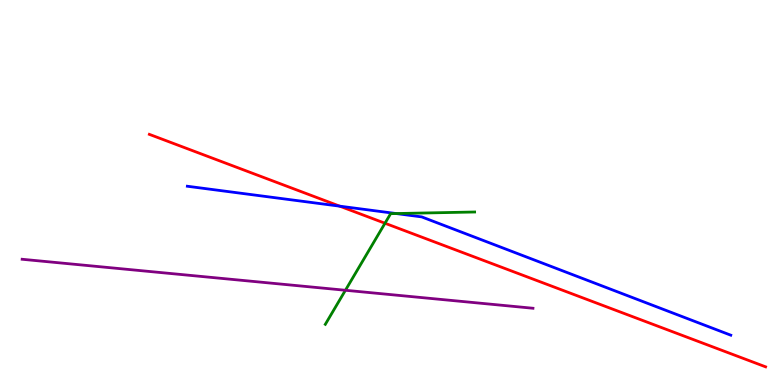[{'lines': ['blue', 'red'], 'intersections': [{'x': 4.38, 'y': 4.65}]}, {'lines': ['green', 'red'], 'intersections': [{'x': 4.97, 'y': 4.2}]}, {'lines': ['purple', 'red'], 'intersections': []}, {'lines': ['blue', 'green'], 'intersections': [{'x': 5.11, 'y': 4.45}]}, {'lines': ['blue', 'purple'], 'intersections': []}, {'lines': ['green', 'purple'], 'intersections': [{'x': 4.46, 'y': 2.46}]}]